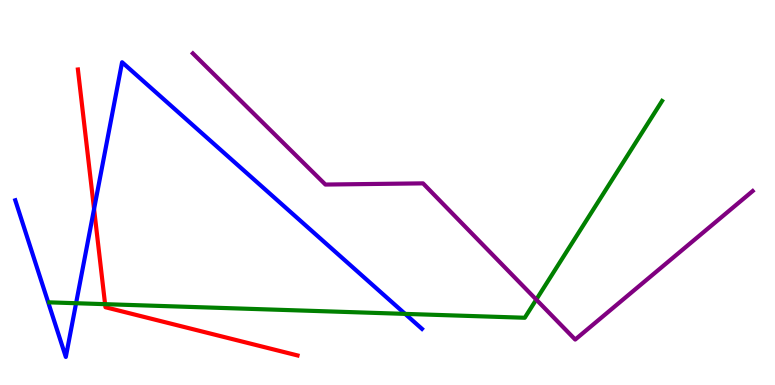[{'lines': ['blue', 'red'], 'intersections': [{'x': 1.21, 'y': 4.57}]}, {'lines': ['green', 'red'], 'intersections': [{'x': 1.36, 'y': 2.1}]}, {'lines': ['purple', 'red'], 'intersections': []}, {'lines': ['blue', 'green'], 'intersections': [{'x': 0.982, 'y': 2.12}, {'x': 5.23, 'y': 1.85}]}, {'lines': ['blue', 'purple'], 'intersections': []}, {'lines': ['green', 'purple'], 'intersections': [{'x': 6.92, 'y': 2.22}]}]